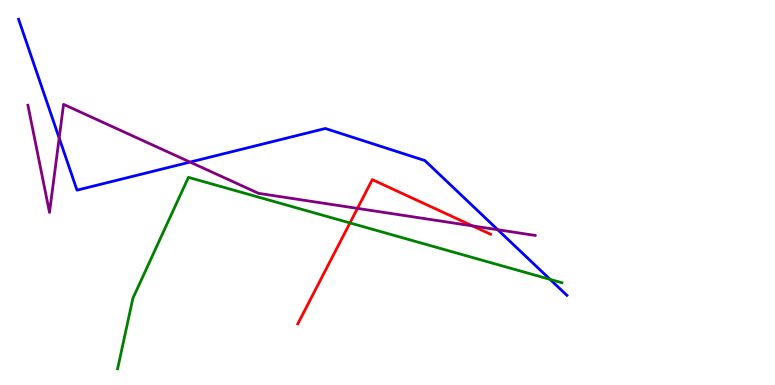[{'lines': ['blue', 'red'], 'intersections': []}, {'lines': ['green', 'red'], 'intersections': [{'x': 4.52, 'y': 4.21}]}, {'lines': ['purple', 'red'], 'intersections': [{'x': 4.61, 'y': 4.59}, {'x': 6.1, 'y': 4.13}]}, {'lines': ['blue', 'green'], 'intersections': [{'x': 7.1, 'y': 2.74}]}, {'lines': ['blue', 'purple'], 'intersections': [{'x': 0.764, 'y': 6.42}, {'x': 2.45, 'y': 5.79}, {'x': 6.42, 'y': 4.03}]}, {'lines': ['green', 'purple'], 'intersections': []}]